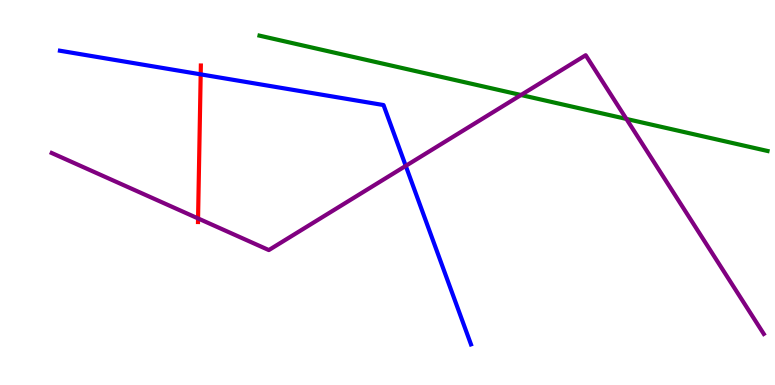[{'lines': ['blue', 'red'], 'intersections': [{'x': 2.59, 'y': 8.07}]}, {'lines': ['green', 'red'], 'intersections': []}, {'lines': ['purple', 'red'], 'intersections': [{'x': 2.56, 'y': 4.33}]}, {'lines': ['blue', 'green'], 'intersections': []}, {'lines': ['blue', 'purple'], 'intersections': [{'x': 5.24, 'y': 5.69}]}, {'lines': ['green', 'purple'], 'intersections': [{'x': 6.72, 'y': 7.53}, {'x': 8.08, 'y': 6.91}]}]